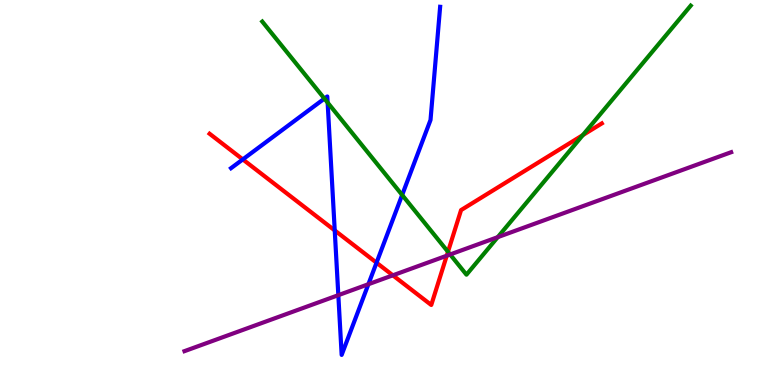[{'lines': ['blue', 'red'], 'intersections': [{'x': 3.13, 'y': 5.86}, {'x': 4.32, 'y': 4.02}, {'x': 4.86, 'y': 3.18}]}, {'lines': ['green', 'red'], 'intersections': [{'x': 5.78, 'y': 3.46}, {'x': 7.52, 'y': 6.49}]}, {'lines': ['purple', 'red'], 'intersections': [{'x': 5.07, 'y': 2.85}, {'x': 5.76, 'y': 3.36}]}, {'lines': ['blue', 'green'], 'intersections': [{'x': 4.19, 'y': 7.44}, {'x': 4.23, 'y': 7.34}, {'x': 5.19, 'y': 4.94}]}, {'lines': ['blue', 'purple'], 'intersections': [{'x': 4.37, 'y': 2.33}, {'x': 4.75, 'y': 2.62}]}, {'lines': ['green', 'purple'], 'intersections': [{'x': 5.81, 'y': 3.39}, {'x': 6.42, 'y': 3.84}]}]